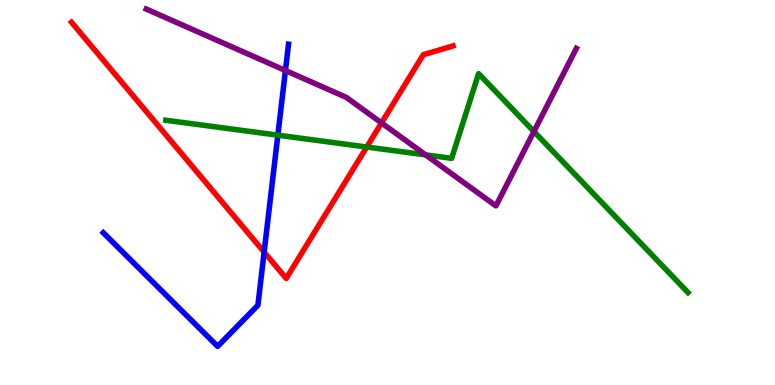[{'lines': ['blue', 'red'], 'intersections': [{'x': 3.41, 'y': 3.45}]}, {'lines': ['green', 'red'], 'intersections': [{'x': 4.73, 'y': 6.18}]}, {'lines': ['purple', 'red'], 'intersections': [{'x': 4.92, 'y': 6.81}]}, {'lines': ['blue', 'green'], 'intersections': [{'x': 3.59, 'y': 6.49}]}, {'lines': ['blue', 'purple'], 'intersections': [{'x': 3.68, 'y': 8.17}]}, {'lines': ['green', 'purple'], 'intersections': [{'x': 5.49, 'y': 5.98}, {'x': 6.89, 'y': 6.58}]}]